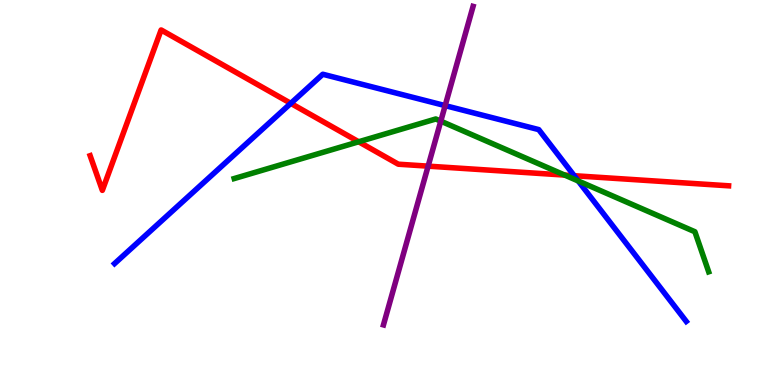[{'lines': ['blue', 'red'], 'intersections': [{'x': 3.75, 'y': 7.32}, {'x': 7.41, 'y': 5.44}]}, {'lines': ['green', 'red'], 'intersections': [{'x': 4.63, 'y': 6.32}, {'x': 7.29, 'y': 5.45}]}, {'lines': ['purple', 'red'], 'intersections': [{'x': 5.52, 'y': 5.68}]}, {'lines': ['blue', 'green'], 'intersections': [{'x': 7.46, 'y': 5.3}]}, {'lines': ['blue', 'purple'], 'intersections': [{'x': 5.74, 'y': 7.26}]}, {'lines': ['green', 'purple'], 'intersections': [{'x': 5.69, 'y': 6.85}]}]